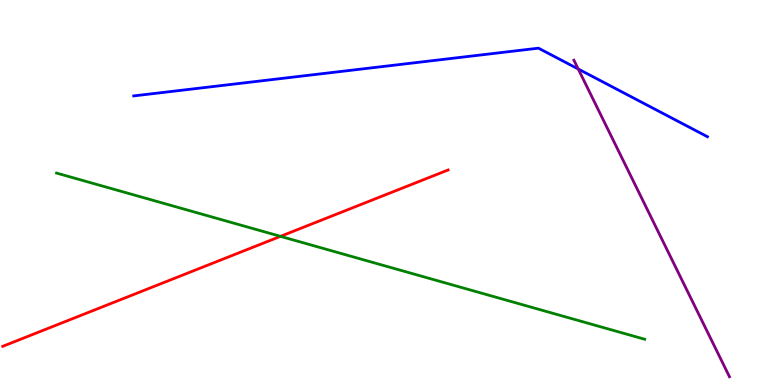[{'lines': ['blue', 'red'], 'intersections': []}, {'lines': ['green', 'red'], 'intersections': [{'x': 3.62, 'y': 3.86}]}, {'lines': ['purple', 'red'], 'intersections': []}, {'lines': ['blue', 'green'], 'intersections': []}, {'lines': ['blue', 'purple'], 'intersections': [{'x': 7.46, 'y': 8.21}]}, {'lines': ['green', 'purple'], 'intersections': []}]